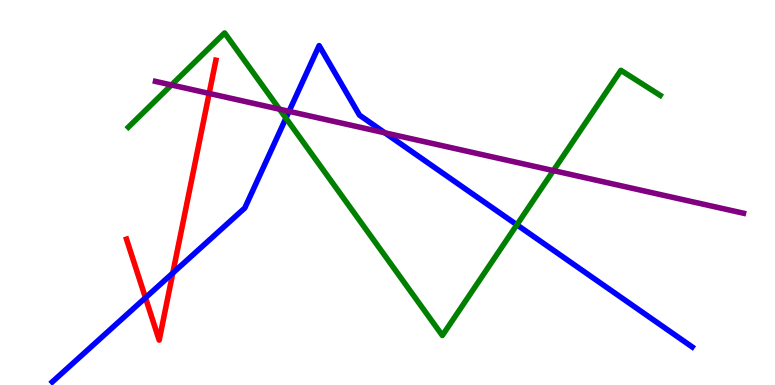[{'lines': ['blue', 'red'], 'intersections': [{'x': 1.88, 'y': 2.27}, {'x': 2.23, 'y': 2.91}]}, {'lines': ['green', 'red'], 'intersections': []}, {'lines': ['purple', 'red'], 'intersections': [{'x': 2.7, 'y': 7.57}]}, {'lines': ['blue', 'green'], 'intersections': [{'x': 3.69, 'y': 6.93}, {'x': 6.67, 'y': 4.16}]}, {'lines': ['blue', 'purple'], 'intersections': [{'x': 3.73, 'y': 7.11}, {'x': 4.97, 'y': 6.55}]}, {'lines': ['green', 'purple'], 'intersections': [{'x': 2.21, 'y': 7.79}, {'x': 3.61, 'y': 7.16}, {'x': 7.14, 'y': 5.57}]}]